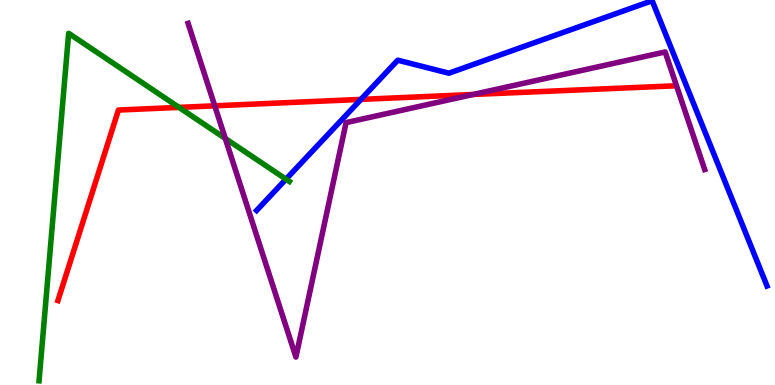[{'lines': ['blue', 'red'], 'intersections': [{'x': 4.66, 'y': 7.42}]}, {'lines': ['green', 'red'], 'intersections': [{'x': 2.31, 'y': 7.21}]}, {'lines': ['purple', 'red'], 'intersections': [{'x': 2.77, 'y': 7.25}, {'x': 6.11, 'y': 7.55}]}, {'lines': ['blue', 'green'], 'intersections': [{'x': 3.69, 'y': 5.35}]}, {'lines': ['blue', 'purple'], 'intersections': []}, {'lines': ['green', 'purple'], 'intersections': [{'x': 2.91, 'y': 6.4}]}]